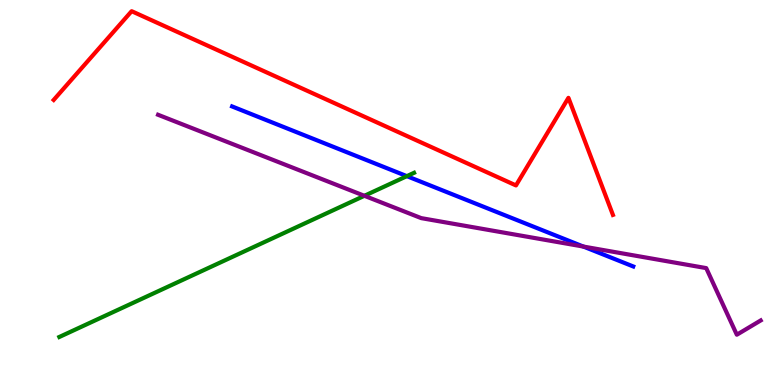[{'lines': ['blue', 'red'], 'intersections': []}, {'lines': ['green', 'red'], 'intersections': []}, {'lines': ['purple', 'red'], 'intersections': []}, {'lines': ['blue', 'green'], 'intersections': [{'x': 5.25, 'y': 5.42}]}, {'lines': ['blue', 'purple'], 'intersections': [{'x': 7.53, 'y': 3.6}]}, {'lines': ['green', 'purple'], 'intersections': [{'x': 4.7, 'y': 4.91}]}]